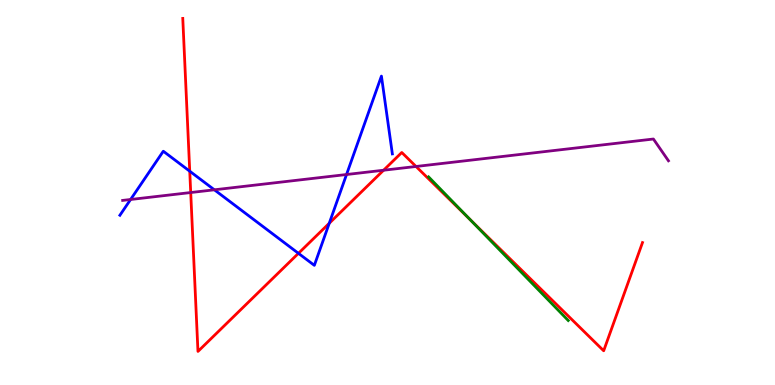[{'lines': ['blue', 'red'], 'intersections': [{'x': 2.45, 'y': 5.55}, {'x': 3.85, 'y': 3.42}, {'x': 4.25, 'y': 4.2}]}, {'lines': ['green', 'red'], 'intersections': [{'x': 6.07, 'y': 4.3}]}, {'lines': ['purple', 'red'], 'intersections': [{'x': 2.46, 'y': 5.0}, {'x': 4.95, 'y': 5.58}, {'x': 5.37, 'y': 5.68}]}, {'lines': ['blue', 'green'], 'intersections': []}, {'lines': ['blue', 'purple'], 'intersections': [{'x': 1.69, 'y': 4.82}, {'x': 2.77, 'y': 5.07}, {'x': 4.47, 'y': 5.47}]}, {'lines': ['green', 'purple'], 'intersections': []}]